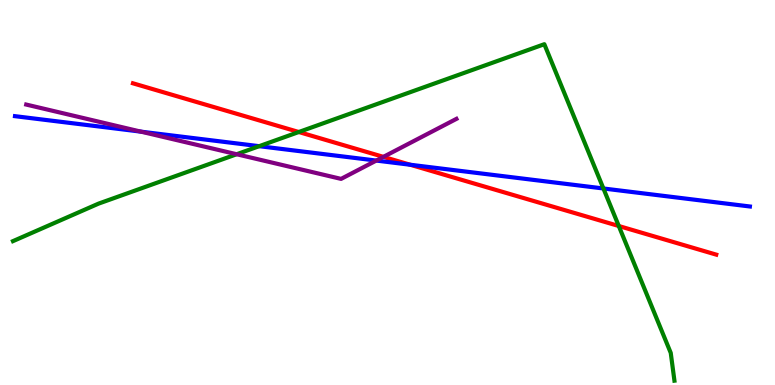[{'lines': ['blue', 'red'], 'intersections': [{'x': 5.29, 'y': 5.72}]}, {'lines': ['green', 'red'], 'intersections': [{'x': 3.86, 'y': 6.57}, {'x': 7.98, 'y': 4.13}]}, {'lines': ['purple', 'red'], 'intersections': [{'x': 4.95, 'y': 5.93}]}, {'lines': ['blue', 'green'], 'intersections': [{'x': 3.34, 'y': 6.2}, {'x': 7.79, 'y': 5.1}]}, {'lines': ['blue', 'purple'], 'intersections': [{'x': 1.82, 'y': 6.58}, {'x': 4.86, 'y': 5.83}]}, {'lines': ['green', 'purple'], 'intersections': [{'x': 3.05, 'y': 5.99}]}]